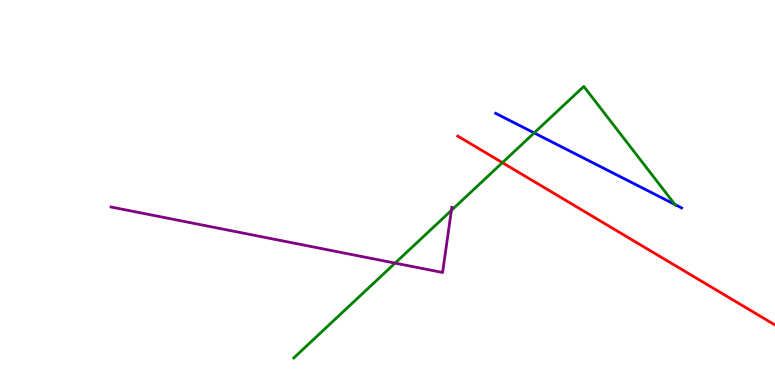[{'lines': ['blue', 'red'], 'intersections': []}, {'lines': ['green', 'red'], 'intersections': [{'x': 6.48, 'y': 5.78}]}, {'lines': ['purple', 'red'], 'intersections': []}, {'lines': ['blue', 'green'], 'intersections': [{'x': 6.89, 'y': 6.55}, {'x': 8.71, 'y': 4.69}]}, {'lines': ['blue', 'purple'], 'intersections': []}, {'lines': ['green', 'purple'], 'intersections': [{'x': 5.1, 'y': 3.17}, {'x': 5.82, 'y': 4.53}]}]